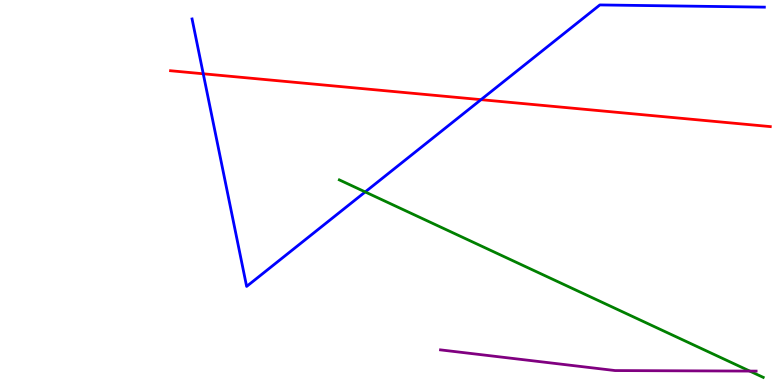[{'lines': ['blue', 'red'], 'intersections': [{'x': 2.62, 'y': 8.08}, {'x': 6.21, 'y': 7.41}]}, {'lines': ['green', 'red'], 'intersections': []}, {'lines': ['purple', 'red'], 'intersections': []}, {'lines': ['blue', 'green'], 'intersections': [{'x': 4.71, 'y': 5.01}]}, {'lines': ['blue', 'purple'], 'intersections': []}, {'lines': ['green', 'purple'], 'intersections': [{'x': 9.67, 'y': 0.362}]}]